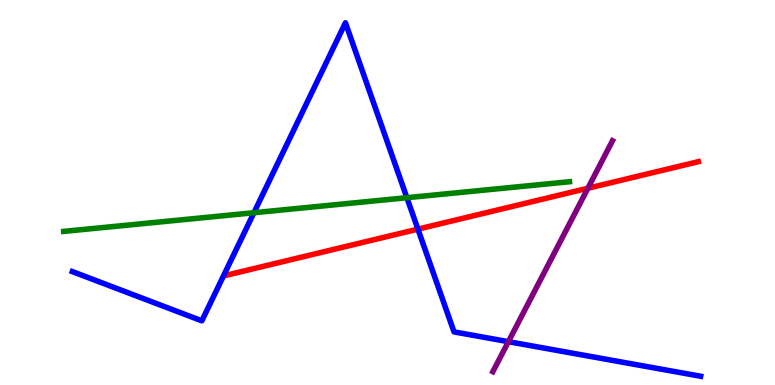[{'lines': ['blue', 'red'], 'intersections': [{'x': 5.39, 'y': 4.05}]}, {'lines': ['green', 'red'], 'intersections': []}, {'lines': ['purple', 'red'], 'intersections': [{'x': 7.59, 'y': 5.11}]}, {'lines': ['blue', 'green'], 'intersections': [{'x': 3.28, 'y': 4.47}, {'x': 5.25, 'y': 4.86}]}, {'lines': ['blue', 'purple'], 'intersections': [{'x': 6.56, 'y': 1.13}]}, {'lines': ['green', 'purple'], 'intersections': []}]